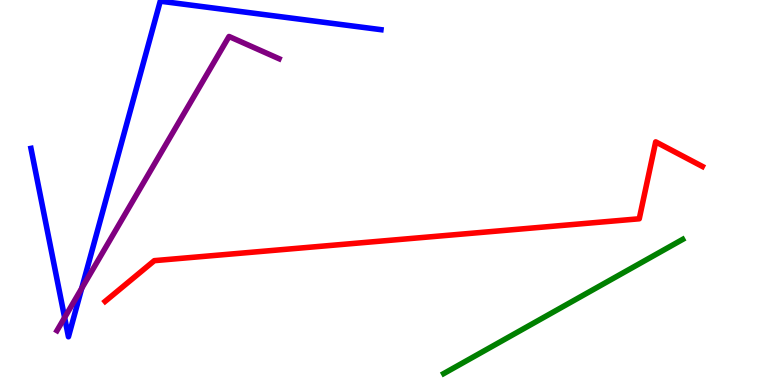[{'lines': ['blue', 'red'], 'intersections': []}, {'lines': ['green', 'red'], 'intersections': []}, {'lines': ['purple', 'red'], 'intersections': []}, {'lines': ['blue', 'green'], 'intersections': []}, {'lines': ['blue', 'purple'], 'intersections': [{'x': 0.834, 'y': 1.75}, {'x': 1.05, 'y': 2.51}]}, {'lines': ['green', 'purple'], 'intersections': []}]